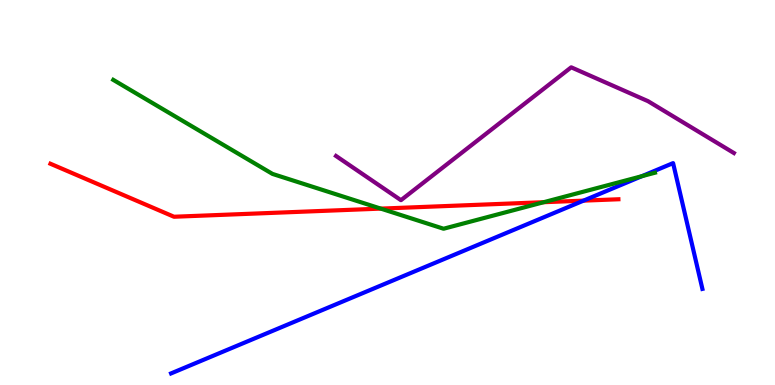[{'lines': ['blue', 'red'], 'intersections': [{'x': 7.53, 'y': 4.79}]}, {'lines': ['green', 'red'], 'intersections': [{'x': 4.91, 'y': 4.58}, {'x': 7.02, 'y': 4.75}]}, {'lines': ['purple', 'red'], 'intersections': []}, {'lines': ['blue', 'green'], 'intersections': [{'x': 8.28, 'y': 5.42}]}, {'lines': ['blue', 'purple'], 'intersections': []}, {'lines': ['green', 'purple'], 'intersections': []}]